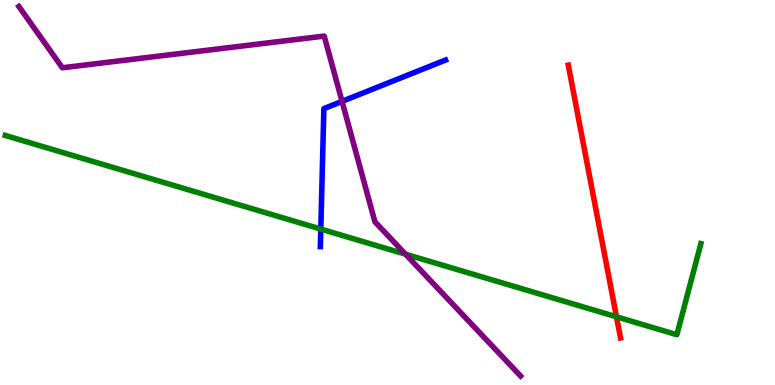[{'lines': ['blue', 'red'], 'intersections': []}, {'lines': ['green', 'red'], 'intersections': [{'x': 7.95, 'y': 1.77}]}, {'lines': ['purple', 'red'], 'intersections': []}, {'lines': ['blue', 'green'], 'intersections': [{'x': 4.14, 'y': 4.05}]}, {'lines': ['blue', 'purple'], 'intersections': [{'x': 4.41, 'y': 7.37}]}, {'lines': ['green', 'purple'], 'intersections': [{'x': 5.23, 'y': 3.4}]}]